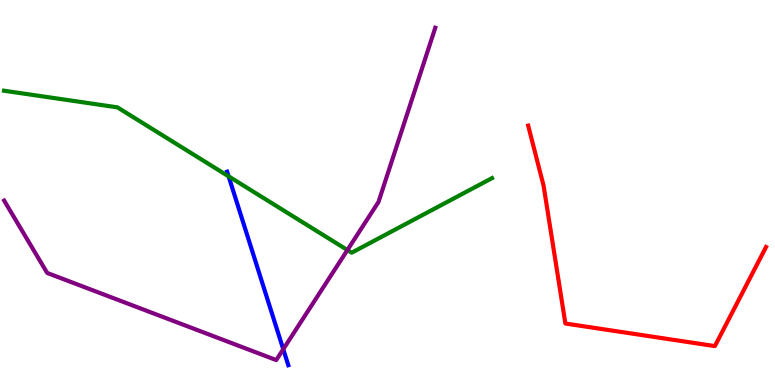[{'lines': ['blue', 'red'], 'intersections': []}, {'lines': ['green', 'red'], 'intersections': []}, {'lines': ['purple', 'red'], 'intersections': []}, {'lines': ['blue', 'green'], 'intersections': [{'x': 2.95, 'y': 5.42}]}, {'lines': ['blue', 'purple'], 'intersections': [{'x': 3.65, 'y': 0.929}]}, {'lines': ['green', 'purple'], 'intersections': [{'x': 4.48, 'y': 3.51}]}]